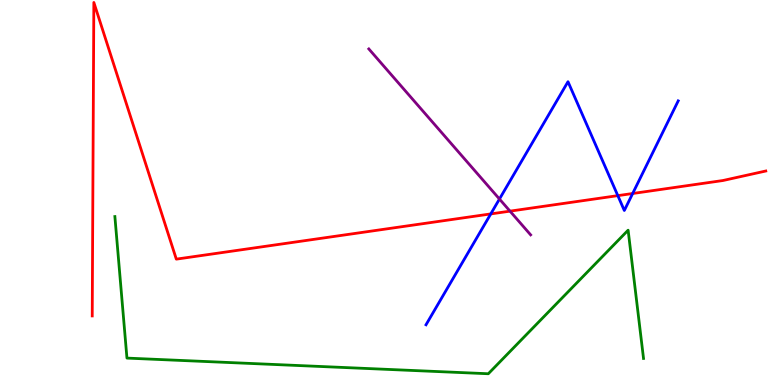[{'lines': ['blue', 'red'], 'intersections': [{'x': 6.33, 'y': 4.44}, {'x': 7.97, 'y': 4.92}, {'x': 8.16, 'y': 4.97}]}, {'lines': ['green', 'red'], 'intersections': []}, {'lines': ['purple', 'red'], 'intersections': [{'x': 6.58, 'y': 4.52}]}, {'lines': ['blue', 'green'], 'intersections': []}, {'lines': ['blue', 'purple'], 'intersections': [{'x': 6.44, 'y': 4.83}]}, {'lines': ['green', 'purple'], 'intersections': []}]